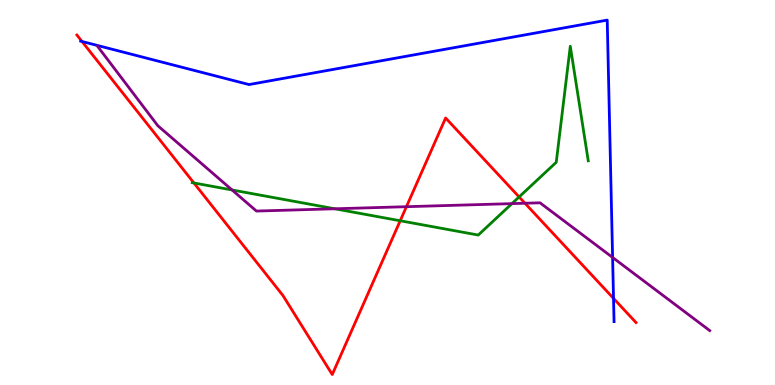[{'lines': ['blue', 'red'], 'intersections': [{'x': 1.06, 'y': 8.92}, {'x': 7.92, 'y': 2.25}]}, {'lines': ['green', 'red'], 'intersections': [{'x': 2.5, 'y': 5.25}, {'x': 5.16, 'y': 4.27}, {'x': 6.7, 'y': 4.88}]}, {'lines': ['purple', 'red'], 'intersections': [{'x': 5.24, 'y': 4.63}, {'x': 6.77, 'y': 4.72}]}, {'lines': ['blue', 'green'], 'intersections': []}, {'lines': ['blue', 'purple'], 'intersections': [{'x': 7.9, 'y': 3.31}]}, {'lines': ['green', 'purple'], 'intersections': [{'x': 2.99, 'y': 5.07}, {'x': 4.32, 'y': 4.58}, {'x': 6.61, 'y': 4.71}]}]